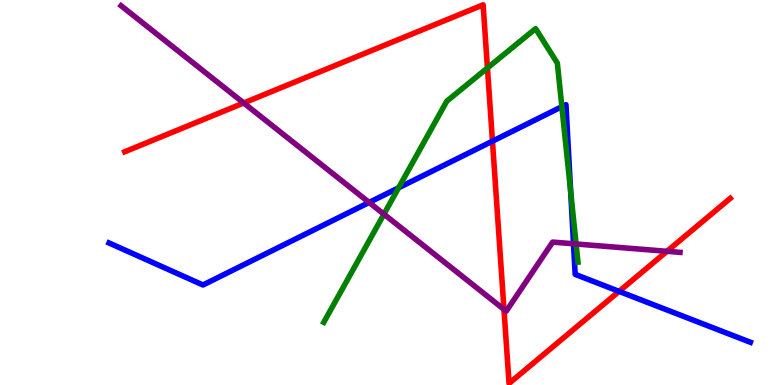[{'lines': ['blue', 'red'], 'intersections': [{'x': 6.35, 'y': 6.33}, {'x': 7.99, 'y': 2.43}]}, {'lines': ['green', 'red'], 'intersections': [{'x': 6.29, 'y': 8.23}]}, {'lines': ['purple', 'red'], 'intersections': [{'x': 3.14, 'y': 7.32}, {'x': 6.5, 'y': 1.96}, {'x': 8.61, 'y': 3.47}]}, {'lines': ['blue', 'green'], 'intersections': [{'x': 5.14, 'y': 5.12}, {'x': 7.25, 'y': 7.23}, {'x': 7.36, 'y': 5.02}]}, {'lines': ['blue', 'purple'], 'intersections': [{'x': 4.76, 'y': 4.74}, {'x': 7.4, 'y': 3.67}]}, {'lines': ['green', 'purple'], 'intersections': [{'x': 4.95, 'y': 4.44}, {'x': 7.43, 'y': 3.66}]}]